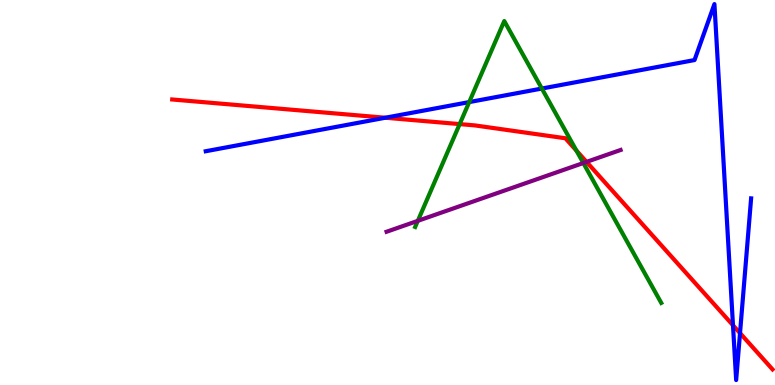[{'lines': ['blue', 'red'], 'intersections': [{'x': 4.97, 'y': 6.94}, {'x': 9.46, 'y': 1.55}, {'x': 9.55, 'y': 1.35}]}, {'lines': ['green', 'red'], 'intersections': [{'x': 5.93, 'y': 6.78}, {'x': 7.44, 'y': 6.09}]}, {'lines': ['purple', 'red'], 'intersections': [{'x': 7.57, 'y': 5.8}]}, {'lines': ['blue', 'green'], 'intersections': [{'x': 6.05, 'y': 7.35}, {'x': 6.99, 'y': 7.7}]}, {'lines': ['blue', 'purple'], 'intersections': []}, {'lines': ['green', 'purple'], 'intersections': [{'x': 5.39, 'y': 4.26}, {'x': 7.53, 'y': 5.77}]}]